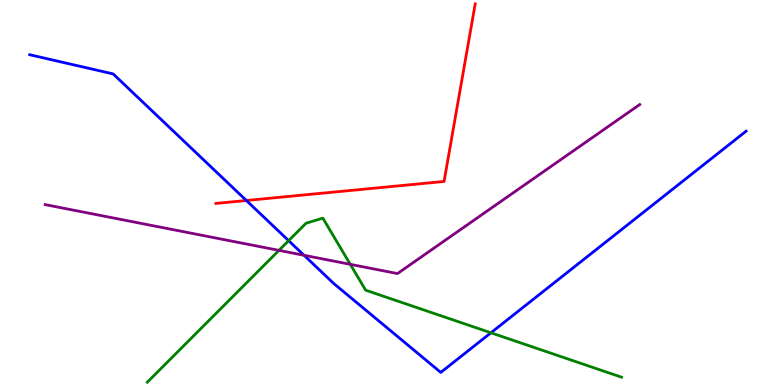[{'lines': ['blue', 'red'], 'intersections': [{'x': 3.18, 'y': 4.79}]}, {'lines': ['green', 'red'], 'intersections': []}, {'lines': ['purple', 'red'], 'intersections': []}, {'lines': ['blue', 'green'], 'intersections': [{'x': 3.72, 'y': 3.75}, {'x': 6.33, 'y': 1.36}]}, {'lines': ['blue', 'purple'], 'intersections': [{'x': 3.92, 'y': 3.37}]}, {'lines': ['green', 'purple'], 'intersections': [{'x': 3.6, 'y': 3.5}, {'x': 4.52, 'y': 3.13}]}]